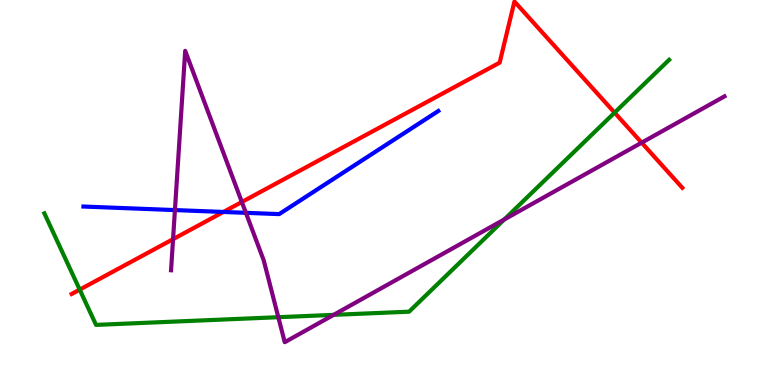[{'lines': ['blue', 'red'], 'intersections': [{'x': 2.88, 'y': 4.49}]}, {'lines': ['green', 'red'], 'intersections': [{'x': 1.03, 'y': 2.48}, {'x': 7.93, 'y': 7.07}]}, {'lines': ['purple', 'red'], 'intersections': [{'x': 2.23, 'y': 3.79}, {'x': 3.12, 'y': 4.75}, {'x': 8.28, 'y': 6.29}]}, {'lines': ['blue', 'green'], 'intersections': []}, {'lines': ['blue', 'purple'], 'intersections': [{'x': 2.26, 'y': 4.54}, {'x': 3.17, 'y': 4.47}]}, {'lines': ['green', 'purple'], 'intersections': [{'x': 3.59, 'y': 1.76}, {'x': 4.3, 'y': 1.82}, {'x': 6.51, 'y': 4.3}]}]